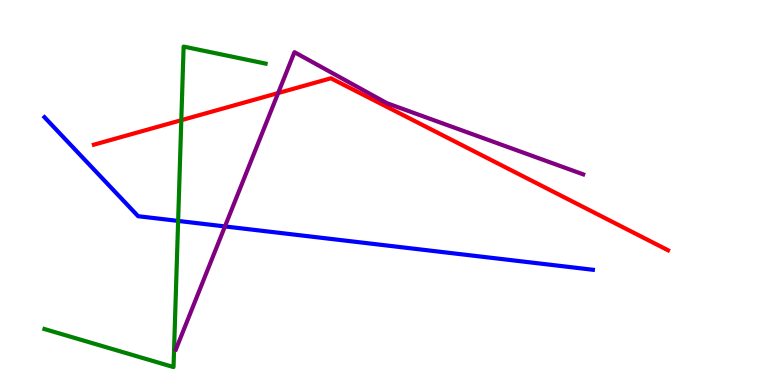[{'lines': ['blue', 'red'], 'intersections': []}, {'lines': ['green', 'red'], 'intersections': [{'x': 2.34, 'y': 6.88}]}, {'lines': ['purple', 'red'], 'intersections': [{'x': 3.59, 'y': 7.58}]}, {'lines': ['blue', 'green'], 'intersections': [{'x': 2.3, 'y': 4.26}]}, {'lines': ['blue', 'purple'], 'intersections': [{'x': 2.9, 'y': 4.12}]}, {'lines': ['green', 'purple'], 'intersections': []}]